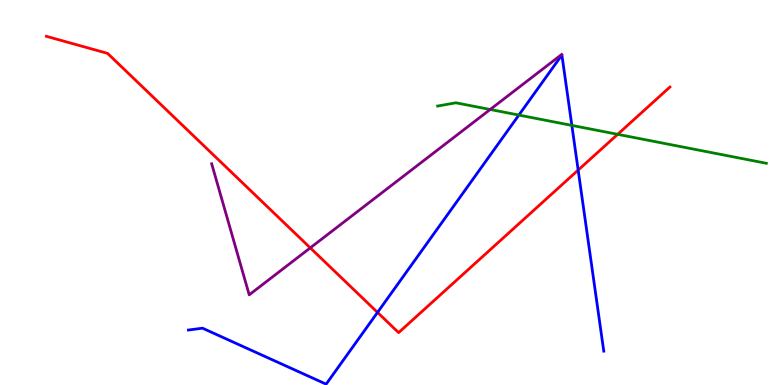[{'lines': ['blue', 'red'], 'intersections': [{'x': 4.87, 'y': 1.89}, {'x': 7.46, 'y': 5.58}]}, {'lines': ['green', 'red'], 'intersections': [{'x': 7.97, 'y': 6.51}]}, {'lines': ['purple', 'red'], 'intersections': [{'x': 4.0, 'y': 3.56}]}, {'lines': ['blue', 'green'], 'intersections': [{'x': 6.7, 'y': 7.01}, {'x': 7.38, 'y': 6.74}]}, {'lines': ['blue', 'purple'], 'intersections': []}, {'lines': ['green', 'purple'], 'intersections': [{'x': 6.32, 'y': 7.16}]}]